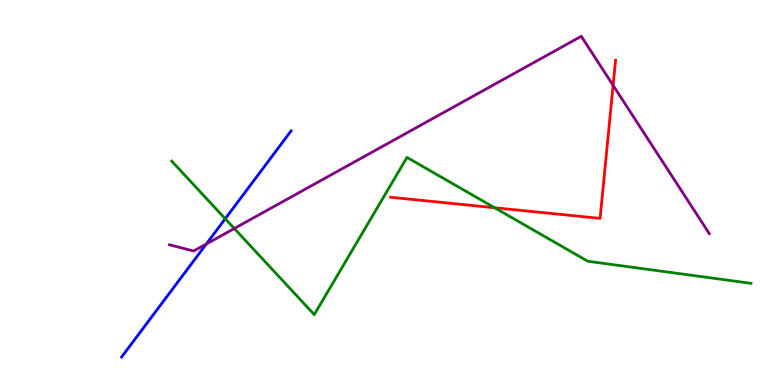[{'lines': ['blue', 'red'], 'intersections': []}, {'lines': ['green', 'red'], 'intersections': [{'x': 6.38, 'y': 4.6}]}, {'lines': ['purple', 'red'], 'intersections': [{'x': 7.91, 'y': 7.78}]}, {'lines': ['blue', 'green'], 'intersections': [{'x': 2.91, 'y': 4.32}]}, {'lines': ['blue', 'purple'], 'intersections': [{'x': 2.66, 'y': 3.66}]}, {'lines': ['green', 'purple'], 'intersections': [{'x': 3.02, 'y': 4.07}]}]